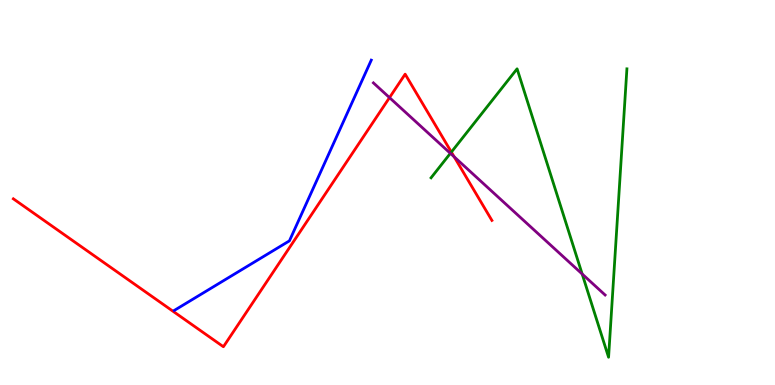[{'lines': ['blue', 'red'], 'intersections': []}, {'lines': ['green', 'red'], 'intersections': [{'x': 5.82, 'y': 6.05}]}, {'lines': ['purple', 'red'], 'intersections': [{'x': 5.03, 'y': 7.46}, {'x': 5.86, 'y': 5.93}]}, {'lines': ['blue', 'green'], 'intersections': []}, {'lines': ['blue', 'purple'], 'intersections': []}, {'lines': ['green', 'purple'], 'intersections': [{'x': 5.81, 'y': 6.02}, {'x': 7.51, 'y': 2.88}]}]